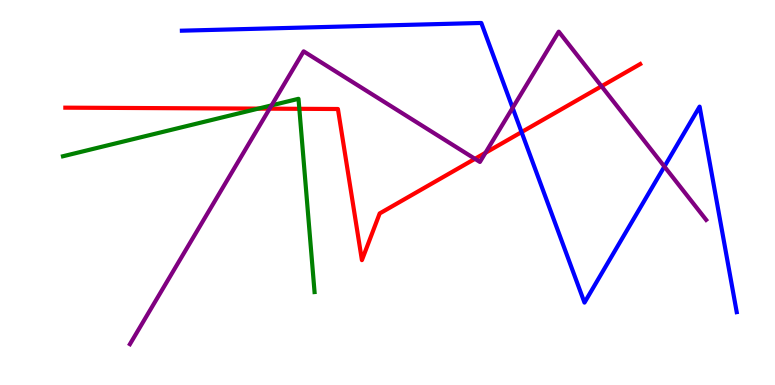[{'lines': ['blue', 'red'], 'intersections': [{'x': 6.73, 'y': 6.57}]}, {'lines': ['green', 'red'], 'intersections': [{'x': 3.33, 'y': 7.18}, {'x': 3.86, 'y': 7.17}]}, {'lines': ['purple', 'red'], 'intersections': [{'x': 3.48, 'y': 7.18}, {'x': 6.13, 'y': 5.87}, {'x': 6.26, 'y': 6.03}, {'x': 7.76, 'y': 7.76}]}, {'lines': ['blue', 'green'], 'intersections': []}, {'lines': ['blue', 'purple'], 'intersections': [{'x': 6.61, 'y': 7.2}, {'x': 8.57, 'y': 5.67}]}, {'lines': ['green', 'purple'], 'intersections': [{'x': 3.5, 'y': 7.26}]}]